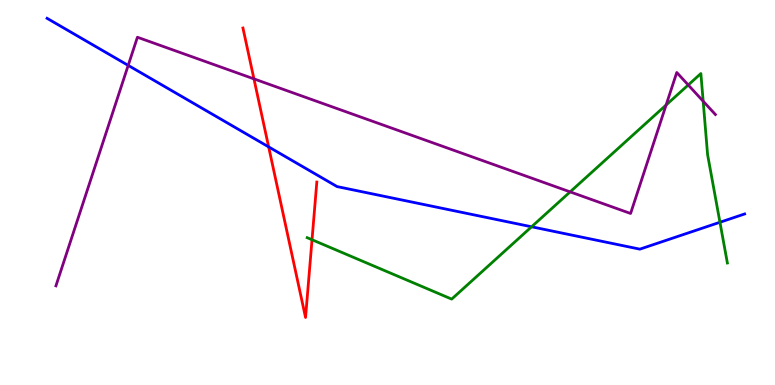[{'lines': ['blue', 'red'], 'intersections': [{'x': 3.47, 'y': 6.18}]}, {'lines': ['green', 'red'], 'intersections': [{'x': 4.03, 'y': 3.77}]}, {'lines': ['purple', 'red'], 'intersections': [{'x': 3.28, 'y': 7.95}]}, {'lines': ['blue', 'green'], 'intersections': [{'x': 6.86, 'y': 4.11}, {'x': 9.29, 'y': 4.23}]}, {'lines': ['blue', 'purple'], 'intersections': [{'x': 1.65, 'y': 8.3}]}, {'lines': ['green', 'purple'], 'intersections': [{'x': 7.36, 'y': 5.02}, {'x': 8.6, 'y': 7.27}, {'x': 8.88, 'y': 7.79}, {'x': 9.07, 'y': 7.37}]}]